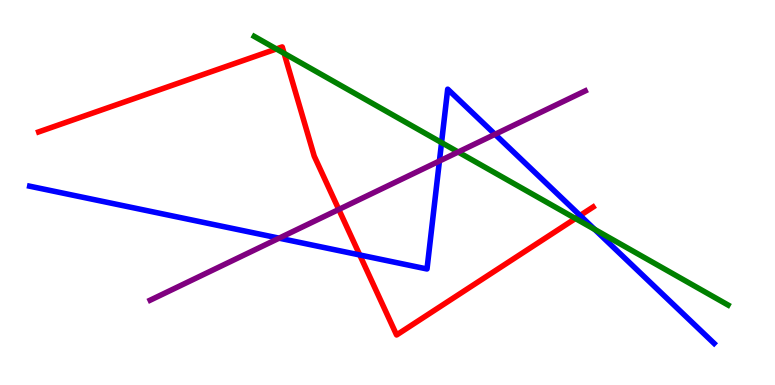[{'lines': ['blue', 'red'], 'intersections': [{'x': 4.64, 'y': 3.38}, {'x': 7.48, 'y': 4.4}]}, {'lines': ['green', 'red'], 'intersections': [{'x': 3.57, 'y': 8.73}, {'x': 3.67, 'y': 8.61}, {'x': 7.43, 'y': 4.32}]}, {'lines': ['purple', 'red'], 'intersections': [{'x': 4.37, 'y': 4.56}]}, {'lines': ['blue', 'green'], 'intersections': [{'x': 5.7, 'y': 6.3}, {'x': 7.67, 'y': 4.04}]}, {'lines': ['blue', 'purple'], 'intersections': [{'x': 3.6, 'y': 3.81}, {'x': 5.67, 'y': 5.82}, {'x': 6.39, 'y': 6.51}]}, {'lines': ['green', 'purple'], 'intersections': [{'x': 5.91, 'y': 6.05}]}]